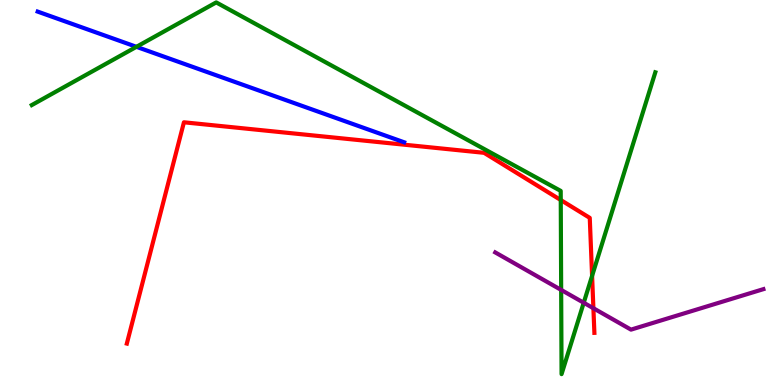[{'lines': ['blue', 'red'], 'intersections': []}, {'lines': ['green', 'red'], 'intersections': [{'x': 7.24, 'y': 4.8}, {'x': 7.64, 'y': 2.84}]}, {'lines': ['purple', 'red'], 'intersections': [{'x': 7.66, 'y': 1.99}]}, {'lines': ['blue', 'green'], 'intersections': [{'x': 1.76, 'y': 8.78}]}, {'lines': ['blue', 'purple'], 'intersections': []}, {'lines': ['green', 'purple'], 'intersections': [{'x': 7.24, 'y': 2.47}, {'x': 7.53, 'y': 2.14}]}]